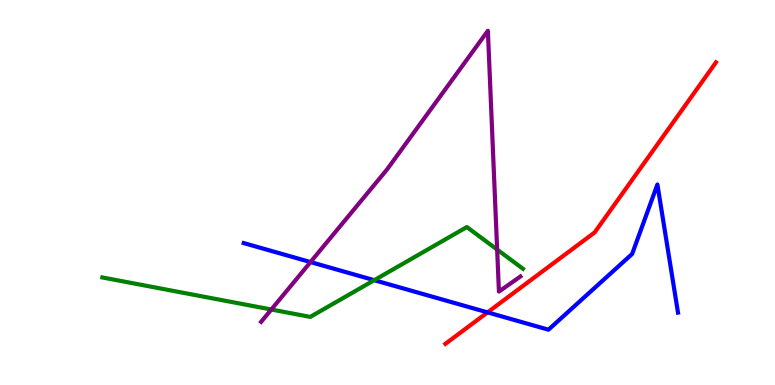[{'lines': ['blue', 'red'], 'intersections': [{'x': 6.29, 'y': 1.89}]}, {'lines': ['green', 'red'], 'intersections': []}, {'lines': ['purple', 'red'], 'intersections': []}, {'lines': ['blue', 'green'], 'intersections': [{'x': 4.83, 'y': 2.72}]}, {'lines': ['blue', 'purple'], 'intersections': [{'x': 4.01, 'y': 3.19}]}, {'lines': ['green', 'purple'], 'intersections': [{'x': 3.5, 'y': 1.96}, {'x': 6.41, 'y': 3.52}]}]